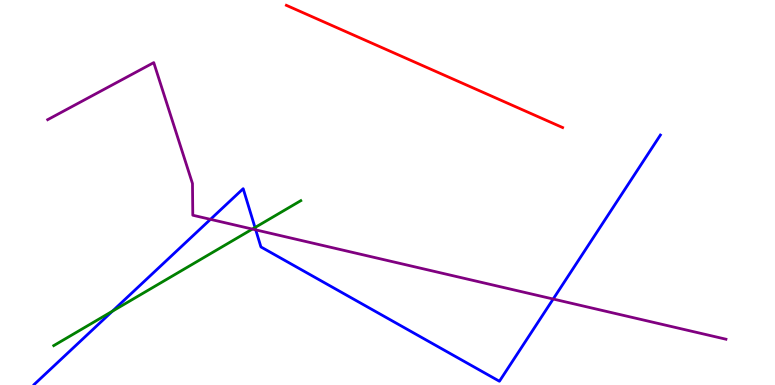[{'lines': ['blue', 'red'], 'intersections': []}, {'lines': ['green', 'red'], 'intersections': []}, {'lines': ['purple', 'red'], 'intersections': []}, {'lines': ['blue', 'green'], 'intersections': [{'x': 1.45, 'y': 1.92}, {'x': 3.29, 'y': 4.09}]}, {'lines': ['blue', 'purple'], 'intersections': [{'x': 2.72, 'y': 4.3}, {'x': 3.3, 'y': 4.03}, {'x': 7.14, 'y': 2.23}]}, {'lines': ['green', 'purple'], 'intersections': [{'x': 3.26, 'y': 4.05}]}]